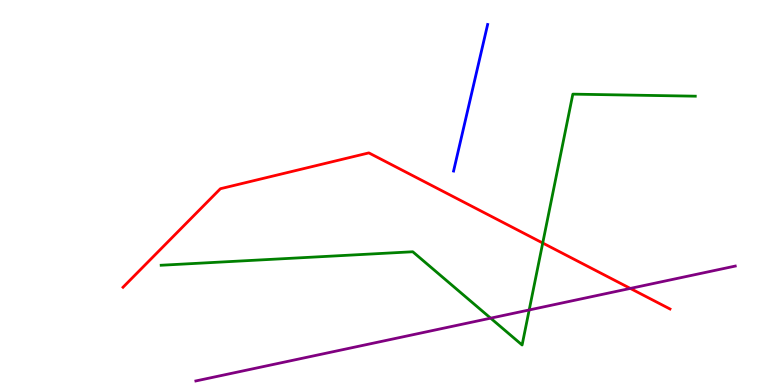[{'lines': ['blue', 'red'], 'intersections': []}, {'lines': ['green', 'red'], 'intersections': [{'x': 7.0, 'y': 3.69}]}, {'lines': ['purple', 'red'], 'intersections': [{'x': 8.13, 'y': 2.51}]}, {'lines': ['blue', 'green'], 'intersections': []}, {'lines': ['blue', 'purple'], 'intersections': []}, {'lines': ['green', 'purple'], 'intersections': [{'x': 6.33, 'y': 1.74}, {'x': 6.83, 'y': 1.95}]}]